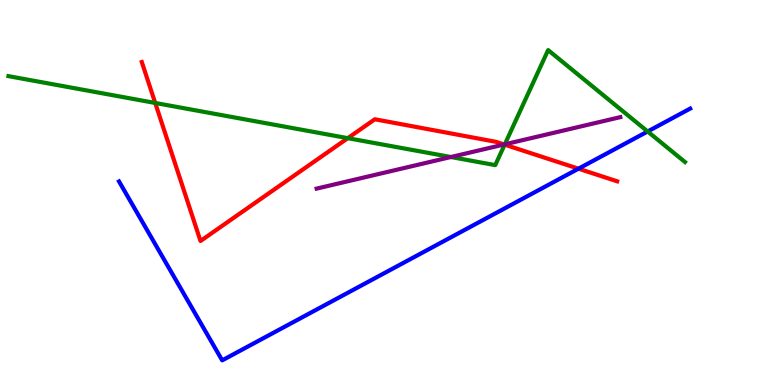[{'lines': ['blue', 'red'], 'intersections': [{'x': 7.46, 'y': 5.62}]}, {'lines': ['green', 'red'], 'intersections': [{'x': 2.0, 'y': 7.33}, {'x': 4.49, 'y': 6.41}, {'x': 6.51, 'y': 6.24}]}, {'lines': ['purple', 'red'], 'intersections': [{'x': 6.51, 'y': 6.25}]}, {'lines': ['blue', 'green'], 'intersections': [{'x': 8.36, 'y': 6.58}]}, {'lines': ['blue', 'purple'], 'intersections': []}, {'lines': ['green', 'purple'], 'intersections': [{'x': 5.82, 'y': 5.92}, {'x': 6.51, 'y': 6.25}]}]